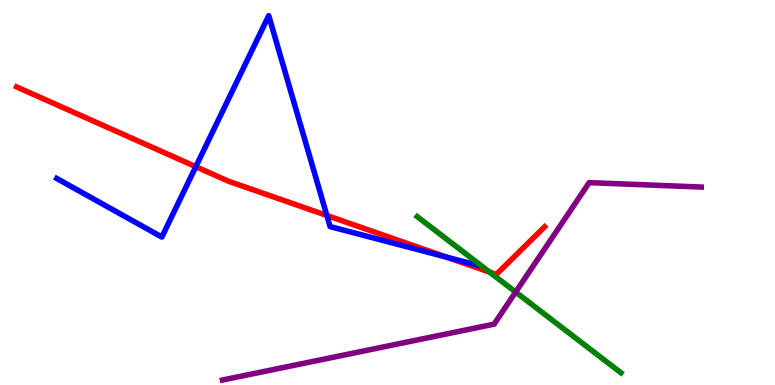[{'lines': ['blue', 'red'], 'intersections': [{'x': 2.53, 'y': 5.67}, {'x': 4.22, 'y': 4.4}, {'x': 5.76, 'y': 3.32}]}, {'lines': ['green', 'red'], 'intersections': [{'x': 6.32, 'y': 2.93}]}, {'lines': ['purple', 'red'], 'intersections': []}, {'lines': ['blue', 'green'], 'intersections': []}, {'lines': ['blue', 'purple'], 'intersections': []}, {'lines': ['green', 'purple'], 'intersections': [{'x': 6.65, 'y': 2.41}]}]